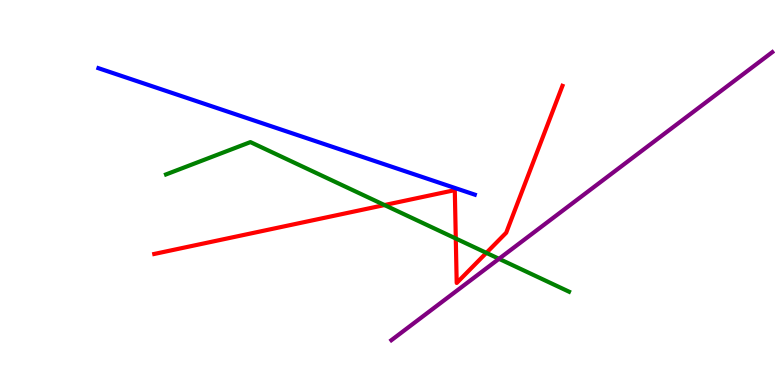[{'lines': ['blue', 'red'], 'intersections': []}, {'lines': ['green', 'red'], 'intersections': [{'x': 4.96, 'y': 4.67}, {'x': 5.88, 'y': 3.8}, {'x': 6.28, 'y': 3.43}]}, {'lines': ['purple', 'red'], 'intersections': []}, {'lines': ['blue', 'green'], 'intersections': []}, {'lines': ['blue', 'purple'], 'intersections': []}, {'lines': ['green', 'purple'], 'intersections': [{'x': 6.44, 'y': 3.28}]}]